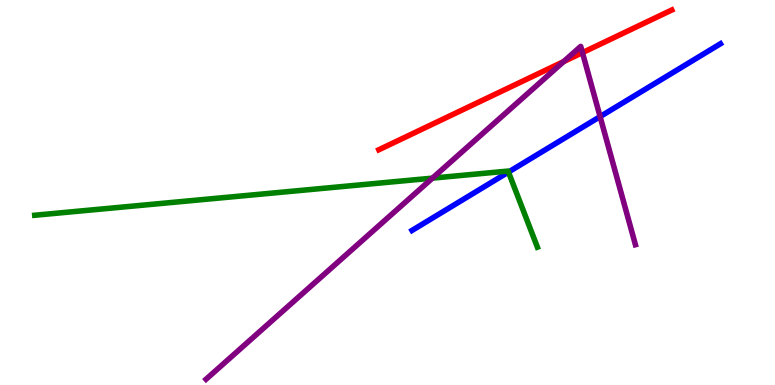[{'lines': ['blue', 'red'], 'intersections': []}, {'lines': ['green', 'red'], 'intersections': []}, {'lines': ['purple', 'red'], 'intersections': [{'x': 7.27, 'y': 8.4}, {'x': 7.52, 'y': 8.63}]}, {'lines': ['blue', 'green'], 'intersections': [{'x': 6.56, 'y': 5.53}]}, {'lines': ['blue', 'purple'], 'intersections': [{'x': 7.74, 'y': 6.97}]}, {'lines': ['green', 'purple'], 'intersections': [{'x': 5.58, 'y': 5.37}]}]